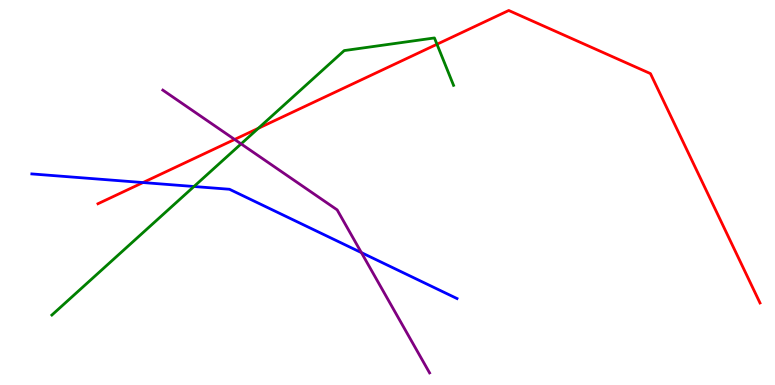[{'lines': ['blue', 'red'], 'intersections': [{'x': 1.85, 'y': 5.26}]}, {'lines': ['green', 'red'], 'intersections': [{'x': 3.33, 'y': 6.67}, {'x': 5.64, 'y': 8.85}]}, {'lines': ['purple', 'red'], 'intersections': [{'x': 3.03, 'y': 6.38}]}, {'lines': ['blue', 'green'], 'intersections': [{'x': 2.5, 'y': 5.16}]}, {'lines': ['blue', 'purple'], 'intersections': [{'x': 4.66, 'y': 3.44}]}, {'lines': ['green', 'purple'], 'intersections': [{'x': 3.11, 'y': 6.26}]}]